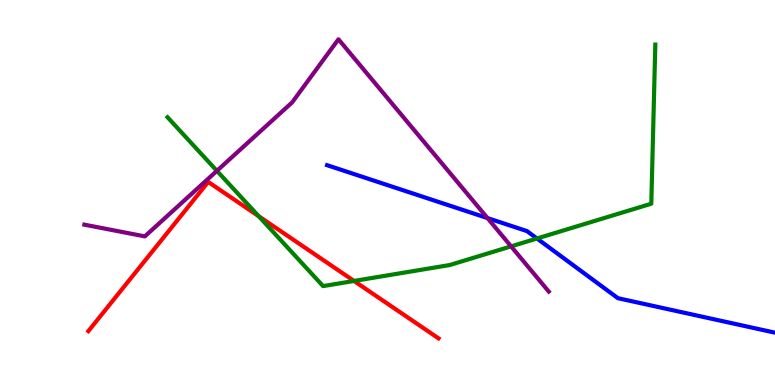[{'lines': ['blue', 'red'], 'intersections': []}, {'lines': ['green', 'red'], 'intersections': [{'x': 3.34, 'y': 4.38}, {'x': 4.57, 'y': 2.7}]}, {'lines': ['purple', 'red'], 'intersections': []}, {'lines': ['blue', 'green'], 'intersections': [{'x': 6.93, 'y': 3.81}]}, {'lines': ['blue', 'purple'], 'intersections': [{'x': 6.29, 'y': 4.34}]}, {'lines': ['green', 'purple'], 'intersections': [{'x': 2.8, 'y': 5.56}, {'x': 6.59, 'y': 3.6}]}]